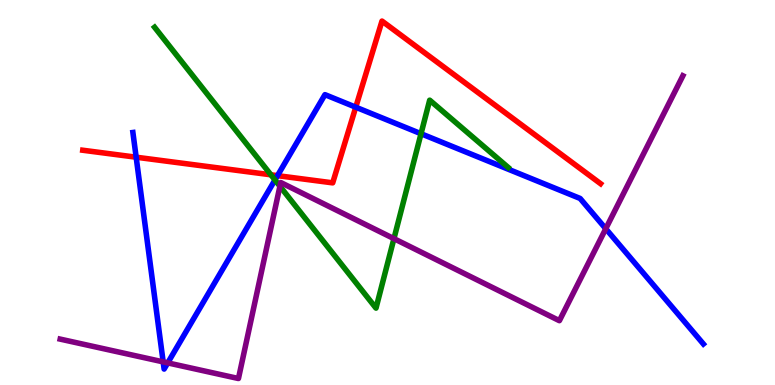[{'lines': ['blue', 'red'], 'intersections': [{'x': 1.76, 'y': 5.92}, {'x': 3.58, 'y': 5.44}, {'x': 4.59, 'y': 7.22}]}, {'lines': ['green', 'red'], 'intersections': [{'x': 3.5, 'y': 5.46}]}, {'lines': ['purple', 'red'], 'intersections': []}, {'lines': ['blue', 'green'], 'intersections': [{'x': 3.55, 'y': 5.33}, {'x': 5.43, 'y': 6.53}]}, {'lines': ['blue', 'purple'], 'intersections': [{'x': 2.11, 'y': 0.601}, {'x': 2.16, 'y': 0.574}, {'x': 7.82, 'y': 4.06}]}, {'lines': ['green', 'purple'], 'intersections': [{'x': 3.61, 'y': 5.16}, {'x': 5.08, 'y': 3.8}]}]